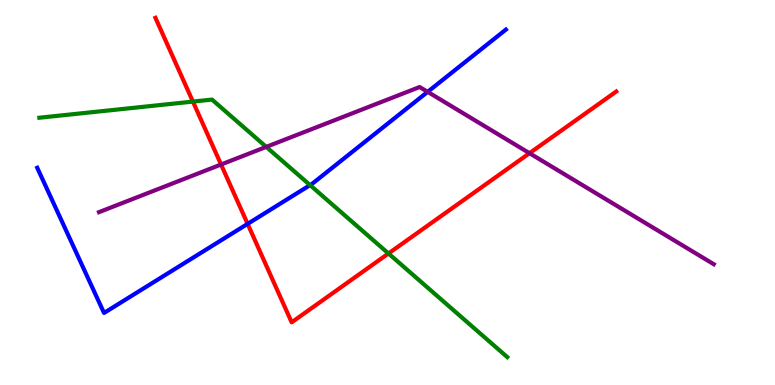[{'lines': ['blue', 'red'], 'intersections': [{'x': 3.2, 'y': 4.19}]}, {'lines': ['green', 'red'], 'intersections': [{'x': 2.49, 'y': 7.36}, {'x': 5.01, 'y': 3.42}]}, {'lines': ['purple', 'red'], 'intersections': [{'x': 2.85, 'y': 5.73}, {'x': 6.83, 'y': 6.02}]}, {'lines': ['blue', 'green'], 'intersections': [{'x': 4.0, 'y': 5.19}]}, {'lines': ['blue', 'purple'], 'intersections': [{'x': 5.52, 'y': 7.61}]}, {'lines': ['green', 'purple'], 'intersections': [{'x': 3.44, 'y': 6.18}]}]